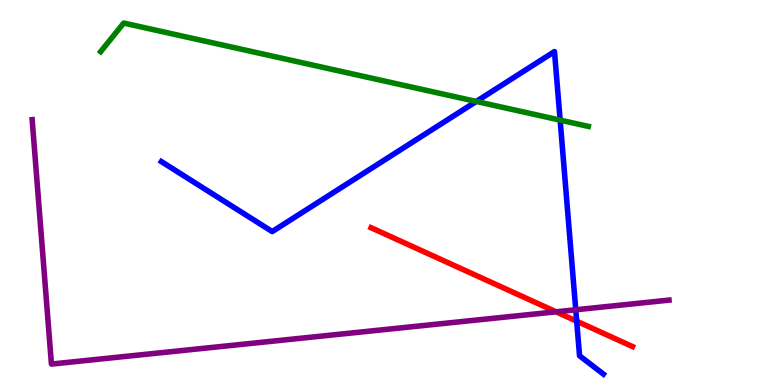[{'lines': ['blue', 'red'], 'intersections': [{'x': 7.44, 'y': 1.66}]}, {'lines': ['green', 'red'], 'intersections': []}, {'lines': ['purple', 'red'], 'intersections': [{'x': 7.17, 'y': 1.9}]}, {'lines': ['blue', 'green'], 'intersections': [{'x': 6.15, 'y': 7.36}, {'x': 7.23, 'y': 6.88}]}, {'lines': ['blue', 'purple'], 'intersections': [{'x': 7.43, 'y': 1.95}]}, {'lines': ['green', 'purple'], 'intersections': []}]